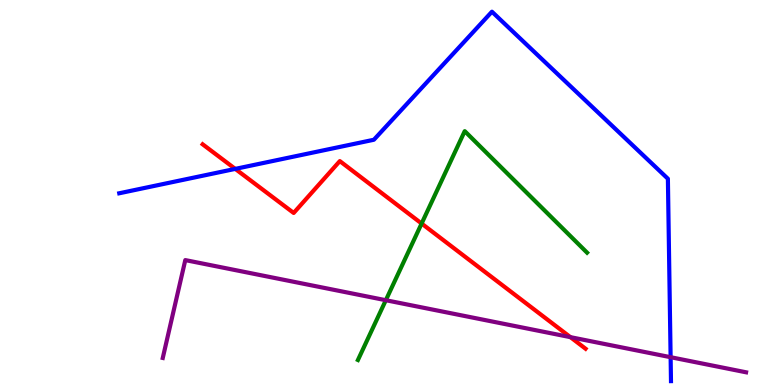[{'lines': ['blue', 'red'], 'intersections': [{'x': 3.04, 'y': 5.61}]}, {'lines': ['green', 'red'], 'intersections': [{'x': 5.44, 'y': 4.19}]}, {'lines': ['purple', 'red'], 'intersections': [{'x': 7.36, 'y': 1.24}]}, {'lines': ['blue', 'green'], 'intersections': []}, {'lines': ['blue', 'purple'], 'intersections': [{'x': 8.65, 'y': 0.722}]}, {'lines': ['green', 'purple'], 'intersections': [{'x': 4.98, 'y': 2.2}]}]